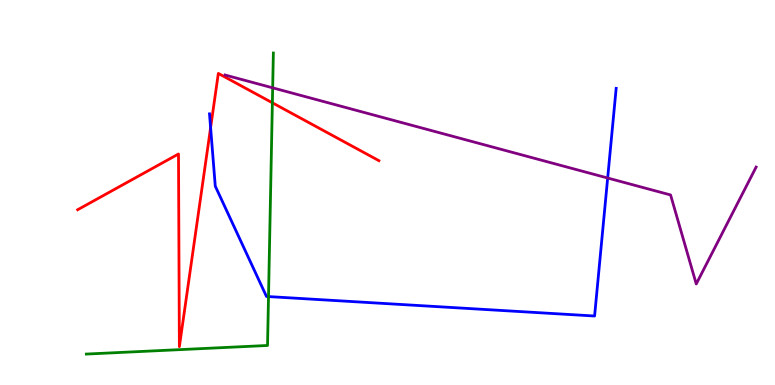[{'lines': ['blue', 'red'], 'intersections': [{'x': 2.72, 'y': 6.68}]}, {'lines': ['green', 'red'], 'intersections': [{'x': 3.51, 'y': 7.33}]}, {'lines': ['purple', 'red'], 'intersections': []}, {'lines': ['blue', 'green'], 'intersections': [{'x': 3.46, 'y': 2.3}]}, {'lines': ['blue', 'purple'], 'intersections': [{'x': 7.84, 'y': 5.38}]}, {'lines': ['green', 'purple'], 'intersections': [{'x': 3.52, 'y': 7.72}]}]